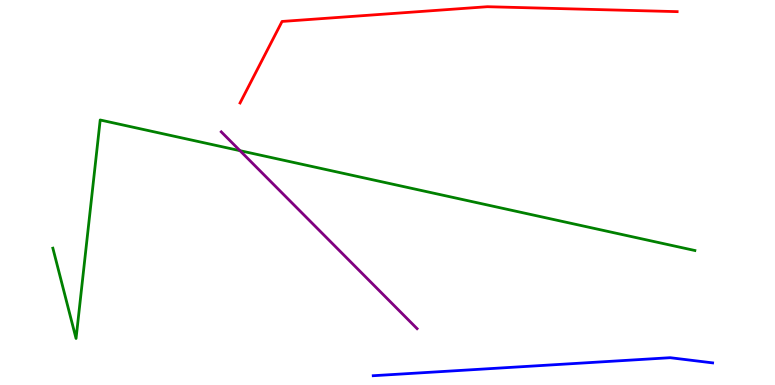[{'lines': ['blue', 'red'], 'intersections': []}, {'lines': ['green', 'red'], 'intersections': []}, {'lines': ['purple', 'red'], 'intersections': []}, {'lines': ['blue', 'green'], 'intersections': []}, {'lines': ['blue', 'purple'], 'intersections': []}, {'lines': ['green', 'purple'], 'intersections': [{'x': 3.1, 'y': 6.09}]}]